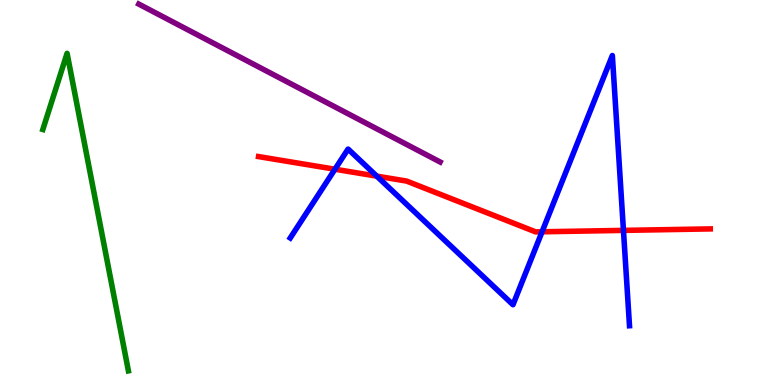[{'lines': ['blue', 'red'], 'intersections': [{'x': 4.32, 'y': 5.6}, {'x': 4.86, 'y': 5.42}, {'x': 6.99, 'y': 3.98}, {'x': 8.04, 'y': 4.02}]}, {'lines': ['green', 'red'], 'intersections': []}, {'lines': ['purple', 'red'], 'intersections': []}, {'lines': ['blue', 'green'], 'intersections': []}, {'lines': ['blue', 'purple'], 'intersections': []}, {'lines': ['green', 'purple'], 'intersections': []}]